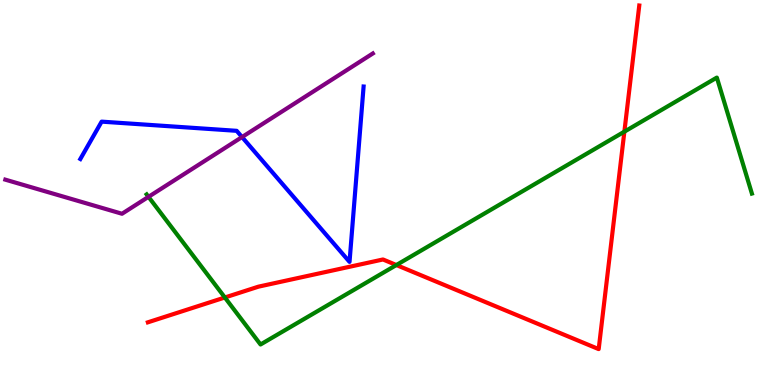[{'lines': ['blue', 'red'], 'intersections': []}, {'lines': ['green', 'red'], 'intersections': [{'x': 2.9, 'y': 2.27}, {'x': 5.11, 'y': 3.12}, {'x': 8.06, 'y': 6.58}]}, {'lines': ['purple', 'red'], 'intersections': []}, {'lines': ['blue', 'green'], 'intersections': []}, {'lines': ['blue', 'purple'], 'intersections': [{'x': 3.12, 'y': 6.44}]}, {'lines': ['green', 'purple'], 'intersections': [{'x': 1.92, 'y': 4.89}]}]